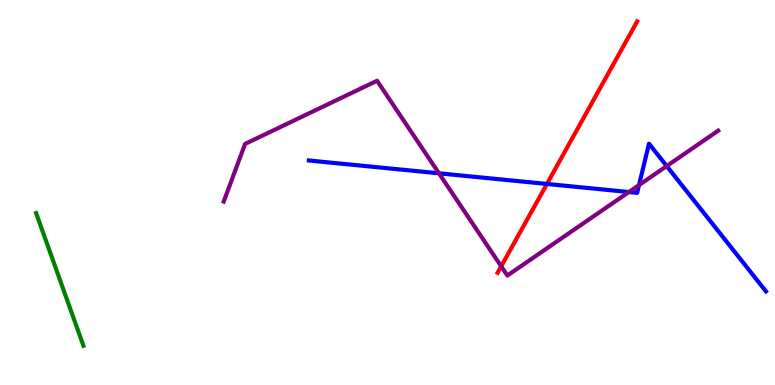[{'lines': ['blue', 'red'], 'intersections': [{'x': 7.06, 'y': 5.22}]}, {'lines': ['green', 'red'], 'intersections': []}, {'lines': ['purple', 'red'], 'intersections': [{'x': 6.47, 'y': 3.08}]}, {'lines': ['blue', 'green'], 'intersections': []}, {'lines': ['blue', 'purple'], 'intersections': [{'x': 5.66, 'y': 5.5}, {'x': 8.11, 'y': 5.01}, {'x': 8.25, 'y': 5.19}, {'x': 8.6, 'y': 5.69}]}, {'lines': ['green', 'purple'], 'intersections': []}]